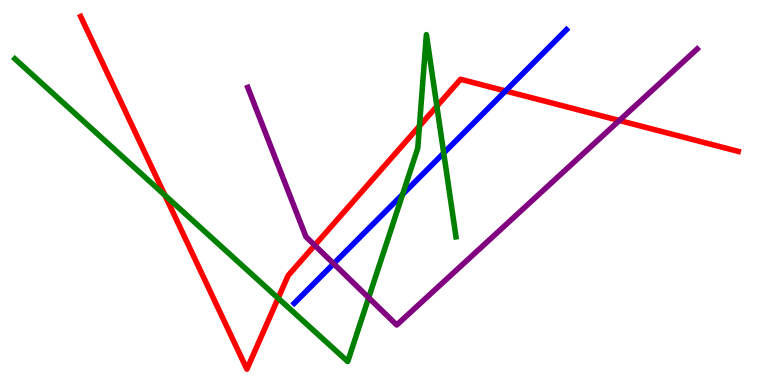[{'lines': ['blue', 'red'], 'intersections': [{'x': 6.52, 'y': 7.64}]}, {'lines': ['green', 'red'], 'intersections': [{'x': 2.13, 'y': 4.93}, {'x': 3.59, 'y': 2.25}, {'x': 5.41, 'y': 6.73}, {'x': 5.64, 'y': 7.24}]}, {'lines': ['purple', 'red'], 'intersections': [{'x': 4.06, 'y': 3.63}, {'x': 7.99, 'y': 6.87}]}, {'lines': ['blue', 'green'], 'intersections': [{'x': 5.19, 'y': 4.95}, {'x': 5.73, 'y': 6.02}]}, {'lines': ['blue', 'purple'], 'intersections': [{'x': 4.31, 'y': 3.15}]}, {'lines': ['green', 'purple'], 'intersections': [{'x': 4.76, 'y': 2.27}]}]